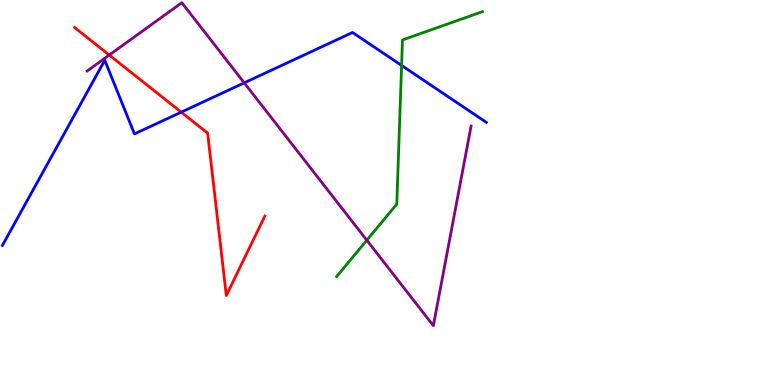[{'lines': ['blue', 'red'], 'intersections': [{'x': 2.34, 'y': 7.09}]}, {'lines': ['green', 'red'], 'intersections': []}, {'lines': ['purple', 'red'], 'intersections': [{'x': 1.41, 'y': 8.57}]}, {'lines': ['blue', 'green'], 'intersections': [{'x': 5.18, 'y': 8.3}]}, {'lines': ['blue', 'purple'], 'intersections': [{'x': 3.15, 'y': 7.85}]}, {'lines': ['green', 'purple'], 'intersections': [{'x': 4.73, 'y': 3.76}]}]